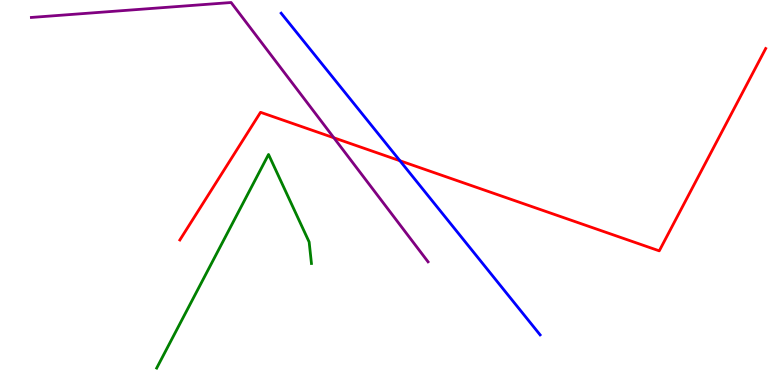[{'lines': ['blue', 'red'], 'intersections': [{'x': 5.16, 'y': 5.82}]}, {'lines': ['green', 'red'], 'intersections': []}, {'lines': ['purple', 'red'], 'intersections': [{'x': 4.31, 'y': 6.42}]}, {'lines': ['blue', 'green'], 'intersections': []}, {'lines': ['blue', 'purple'], 'intersections': []}, {'lines': ['green', 'purple'], 'intersections': []}]